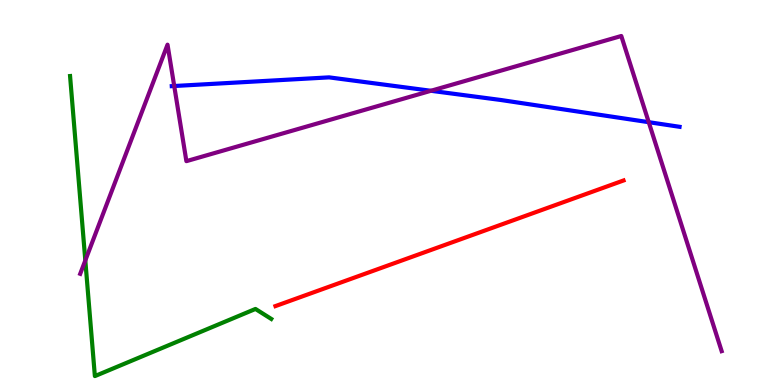[{'lines': ['blue', 'red'], 'intersections': []}, {'lines': ['green', 'red'], 'intersections': []}, {'lines': ['purple', 'red'], 'intersections': []}, {'lines': ['blue', 'green'], 'intersections': []}, {'lines': ['blue', 'purple'], 'intersections': [{'x': 2.25, 'y': 7.77}, {'x': 5.56, 'y': 7.64}, {'x': 8.37, 'y': 6.83}]}, {'lines': ['green', 'purple'], 'intersections': [{'x': 1.1, 'y': 3.24}]}]